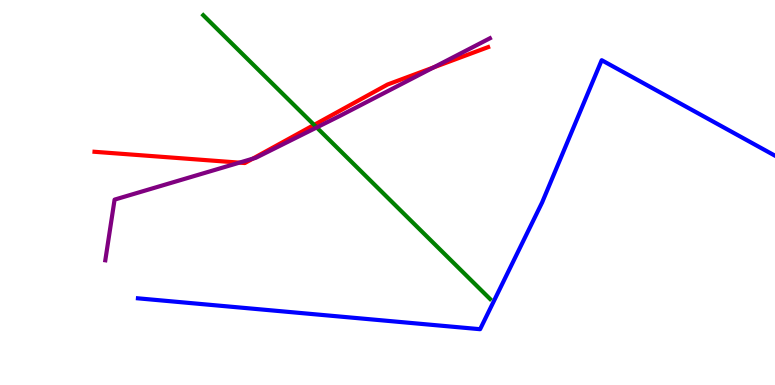[{'lines': ['blue', 'red'], 'intersections': []}, {'lines': ['green', 'red'], 'intersections': [{'x': 4.05, 'y': 6.76}]}, {'lines': ['purple', 'red'], 'intersections': [{'x': 3.09, 'y': 5.78}, {'x': 3.26, 'y': 5.88}, {'x': 5.6, 'y': 8.25}]}, {'lines': ['blue', 'green'], 'intersections': []}, {'lines': ['blue', 'purple'], 'intersections': []}, {'lines': ['green', 'purple'], 'intersections': [{'x': 4.09, 'y': 6.69}]}]